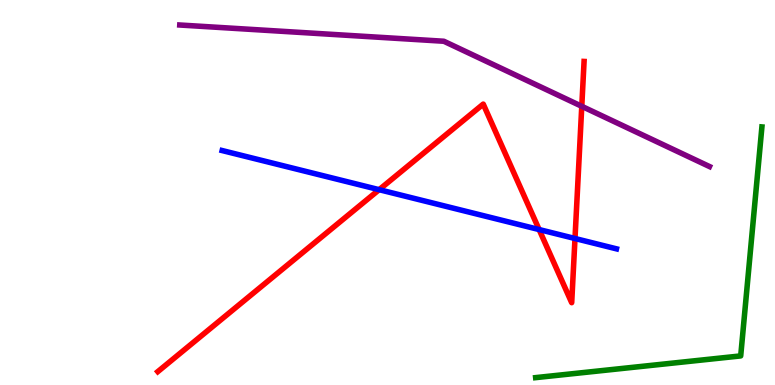[{'lines': ['blue', 'red'], 'intersections': [{'x': 4.89, 'y': 5.07}, {'x': 6.96, 'y': 4.04}, {'x': 7.42, 'y': 3.81}]}, {'lines': ['green', 'red'], 'intersections': []}, {'lines': ['purple', 'red'], 'intersections': [{'x': 7.51, 'y': 7.24}]}, {'lines': ['blue', 'green'], 'intersections': []}, {'lines': ['blue', 'purple'], 'intersections': []}, {'lines': ['green', 'purple'], 'intersections': []}]